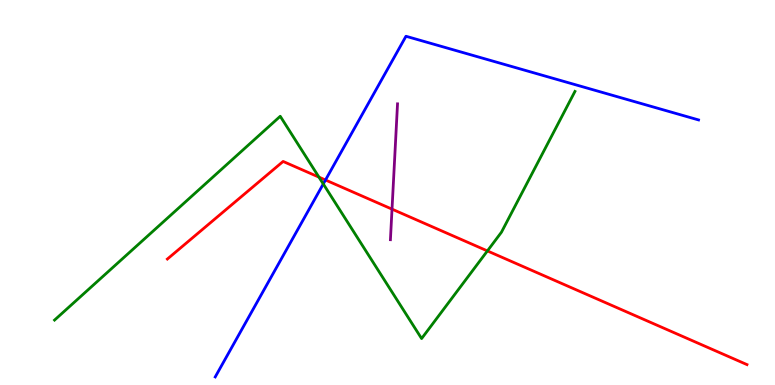[{'lines': ['blue', 'red'], 'intersections': [{'x': 4.2, 'y': 5.32}]}, {'lines': ['green', 'red'], 'intersections': [{'x': 4.12, 'y': 5.4}, {'x': 6.29, 'y': 3.48}]}, {'lines': ['purple', 'red'], 'intersections': [{'x': 5.06, 'y': 4.57}]}, {'lines': ['blue', 'green'], 'intersections': [{'x': 4.17, 'y': 5.22}]}, {'lines': ['blue', 'purple'], 'intersections': []}, {'lines': ['green', 'purple'], 'intersections': []}]